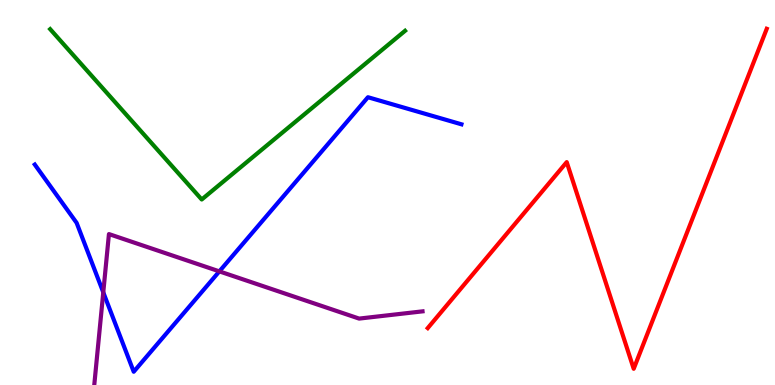[{'lines': ['blue', 'red'], 'intersections': []}, {'lines': ['green', 'red'], 'intersections': []}, {'lines': ['purple', 'red'], 'intersections': []}, {'lines': ['blue', 'green'], 'intersections': []}, {'lines': ['blue', 'purple'], 'intersections': [{'x': 1.33, 'y': 2.41}, {'x': 2.83, 'y': 2.95}]}, {'lines': ['green', 'purple'], 'intersections': []}]